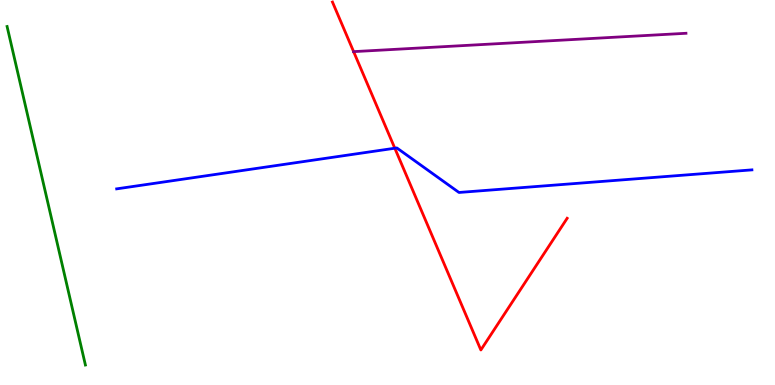[{'lines': ['blue', 'red'], 'intersections': [{'x': 5.09, 'y': 6.15}]}, {'lines': ['green', 'red'], 'intersections': []}, {'lines': ['purple', 'red'], 'intersections': [{'x': 4.56, 'y': 8.66}]}, {'lines': ['blue', 'green'], 'intersections': []}, {'lines': ['blue', 'purple'], 'intersections': []}, {'lines': ['green', 'purple'], 'intersections': []}]